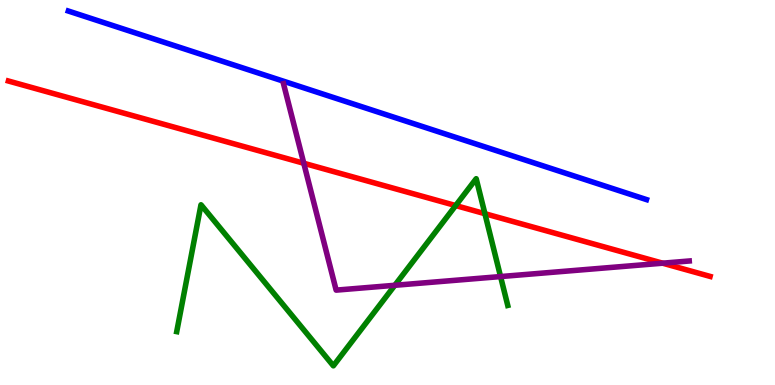[{'lines': ['blue', 'red'], 'intersections': []}, {'lines': ['green', 'red'], 'intersections': [{'x': 5.88, 'y': 4.66}, {'x': 6.26, 'y': 4.45}]}, {'lines': ['purple', 'red'], 'intersections': [{'x': 3.92, 'y': 5.76}, {'x': 8.55, 'y': 3.16}]}, {'lines': ['blue', 'green'], 'intersections': []}, {'lines': ['blue', 'purple'], 'intersections': []}, {'lines': ['green', 'purple'], 'intersections': [{'x': 5.09, 'y': 2.59}, {'x': 6.46, 'y': 2.82}]}]